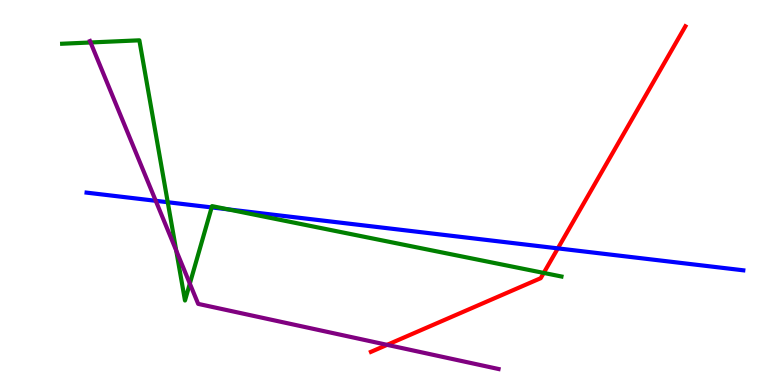[{'lines': ['blue', 'red'], 'intersections': [{'x': 7.2, 'y': 3.55}]}, {'lines': ['green', 'red'], 'intersections': [{'x': 7.02, 'y': 2.91}]}, {'lines': ['purple', 'red'], 'intersections': [{'x': 4.99, 'y': 1.04}]}, {'lines': ['blue', 'green'], 'intersections': [{'x': 2.16, 'y': 4.75}, {'x': 2.73, 'y': 4.61}, {'x': 2.94, 'y': 4.56}]}, {'lines': ['blue', 'purple'], 'intersections': [{'x': 2.01, 'y': 4.78}]}, {'lines': ['green', 'purple'], 'intersections': [{'x': 1.17, 'y': 8.9}, {'x': 2.27, 'y': 3.49}, {'x': 2.45, 'y': 2.63}]}]